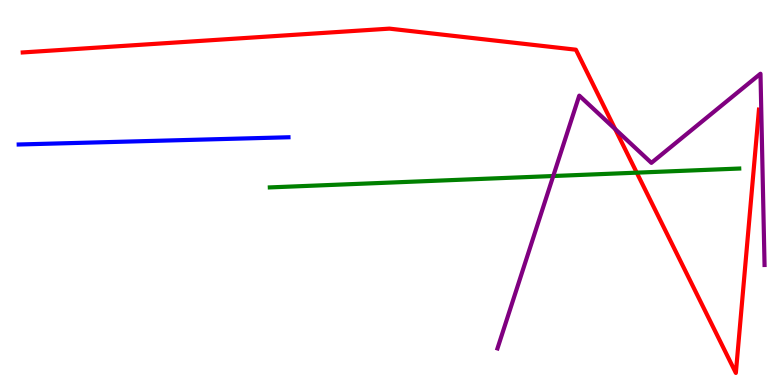[{'lines': ['blue', 'red'], 'intersections': []}, {'lines': ['green', 'red'], 'intersections': [{'x': 8.22, 'y': 5.52}]}, {'lines': ['purple', 'red'], 'intersections': [{'x': 7.94, 'y': 6.65}]}, {'lines': ['blue', 'green'], 'intersections': []}, {'lines': ['blue', 'purple'], 'intersections': []}, {'lines': ['green', 'purple'], 'intersections': [{'x': 7.14, 'y': 5.43}]}]